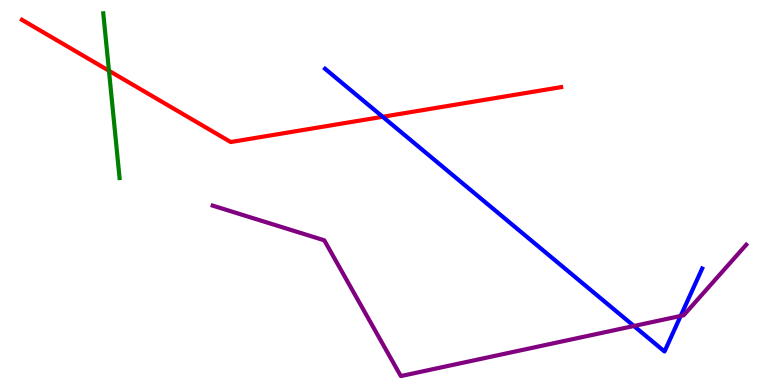[{'lines': ['blue', 'red'], 'intersections': [{'x': 4.94, 'y': 6.97}]}, {'lines': ['green', 'red'], 'intersections': [{'x': 1.41, 'y': 8.16}]}, {'lines': ['purple', 'red'], 'intersections': []}, {'lines': ['blue', 'green'], 'intersections': []}, {'lines': ['blue', 'purple'], 'intersections': [{'x': 8.18, 'y': 1.53}, {'x': 8.78, 'y': 1.79}]}, {'lines': ['green', 'purple'], 'intersections': []}]